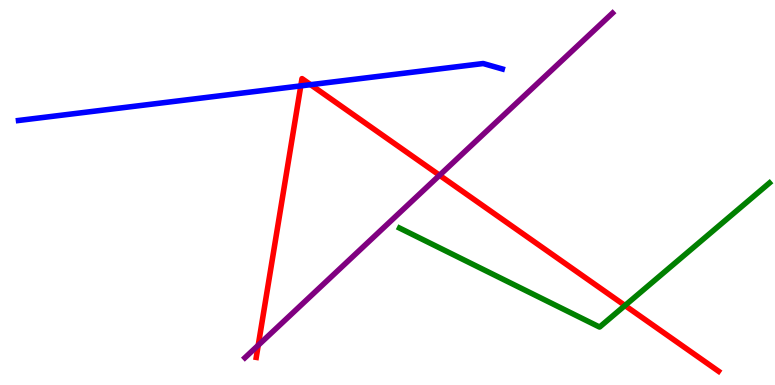[{'lines': ['blue', 'red'], 'intersections': [{'x': 3.88, 'y': 7.77}, {'x': 4.01, 'y': 7.8}]}, {'lines': ['green', 'red'], 'intersections': [{'x': 8.06, 'y': 2.06}]}, {'lines': ['purple', 'red'], 'intersections': [{'x': 3.33, 'y': 1.03}, {'x': 5.67, 'y': 5.45}]}, {'lines': ['blue', 'green'], 'intersections': []}, {'lines': ['blue', 'purple'], 'intersections': []}, {'lines': ['green', 'purple'], 'intersections': []}]